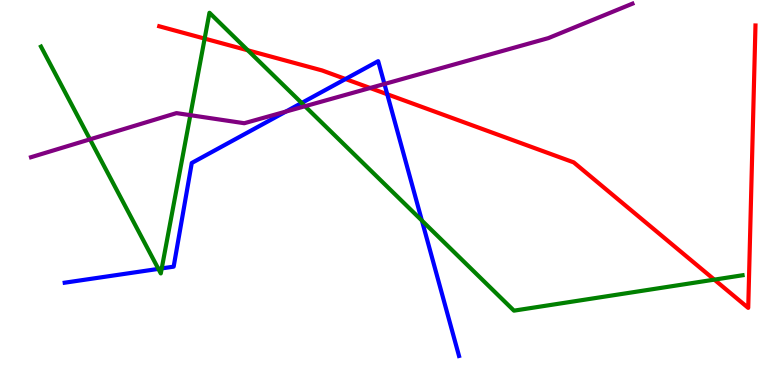[{'lines': ['blue', 'red'], 'intersections': [{'x': 4.46, 'y': 7.95}, {'x': 5.0, 'y': 7.55}]}, {'lines': ['green', 'red'], 'intersections': [{'x': 2.64, 'y': 9.0}, {'x': 3.2, 'y': 8.69}, {'x': 9.22, 'y': 2.74}]}, {'lines': ['purple', 'red'], 'intersections': [{'x': 4.78, 'y': 7.71}]}, {'lines': ['blue', 'green'], 'intersections': [{'x': 2.04, 'y': 3.02}, {'x': 2.09, 'y': 3.03}, {'x': 3.89, 'y': 7.33}, {'x': 5.44, 'y': 4.27}]}, {'lines': ['blue', 'purple'], 'intersections': [{'x': 3.69, 'y': 7.1}, {'x': 4.96, 'y': 7.82}]}, {'lines': ['green', 'purple'], 'intersections': [{'x': 1.16, 'y': 6.38}, {'x': 2.46, 'y': 7.01}, {'x': 3.94, 'y': 7.24}]}]